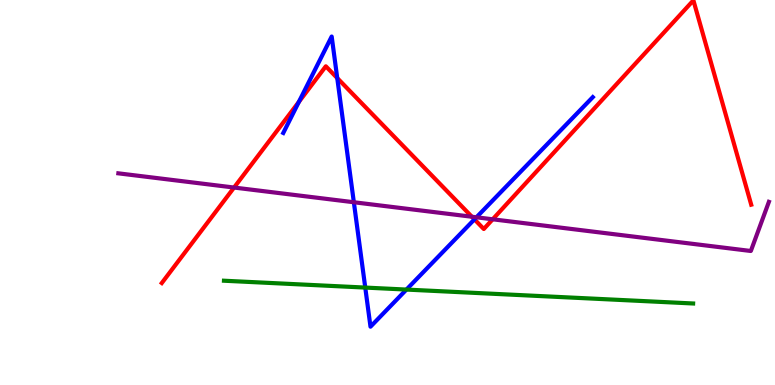[{'lines': ['blue', 'red'], 'intersections': [{'x': 3.86, 'y': 7.35}, {'x': 4.35, 'y': 7.97}, {'x': 6.12, 'y': 4.3}]}, {'lines': ['green', 'red'], 'intersections': []}, {'lines': ['purple', 'red'], 'intersections': [{'x': 3.02, 'y': 5.13}, {'x': 6.09, 'y': 4.37}, {'x': 6.36, 'y': 4.3}]}, {'lines': ['blue', 'green'], 'intersections': [{'x': 4.71, 'y': 2.53}, {'x': 5.24, 'y': 2.48}]}, {'lines': ['blue', 'purple'], 'intersections': [{'x': 4.57, 'y': 4.75}, {'x': 6.15, 'y': 4.36}]}, {'lines': ['green', 'purple'], 'intersections': []}]